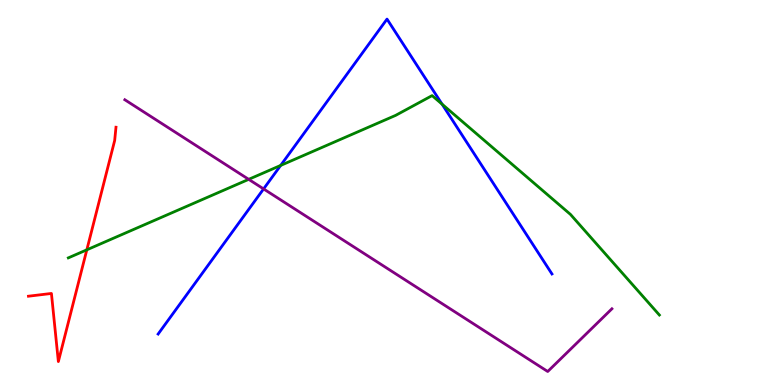[{'lines': ['blue', 'red'], 'intersections': []}, {'lines': ['green', 'red'], 'intersections': [{'x': 1.12, 'y': 3.51}]}, {'lines': ['purple', 'red'], 'intersections': []}, {'lines': ['blue', 'green'], 'intersections': [{'x': 3.62, 'y': 5.7}, {'x': 5.7, 'y': 7.29}]}, {'lines': ['blue', 'purple'], 'intersections': [{'x': 3.4, 'y': 5.09}]}, {'lines': ['green', 'purple'], 'intersections': [{'x': 3.21, 'y': 5.34}]}]